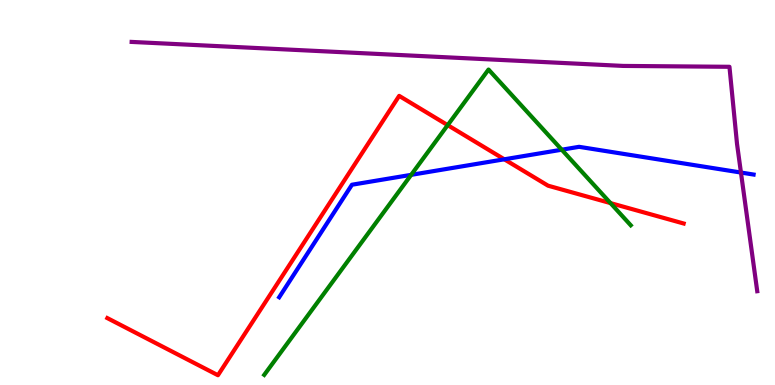[{'lines': ['blue', 'red'], 'intersections': [{'x': 6.51, 'y': 5.86}]}, {'lines': ['green', 'red'], 'intersections': [{'x': 5.78, 'y': 6.75}, {'x': 7.88, 'y': 4.72}]}, {'lines': ['purple', 'red'], 'intersections': []}, {'lines': ['blue', 'green'], 'intersections': [{'x': 5.31, 'y': 5.46}, {'x': 7.25, 'y': 6.11}]}, {'lines': ['blue', 'purple'], 'intersections': [{'x': 9.56, 'y': 5.52}]}, {'lines': ['green', 'purple'], 'intersections': []}]